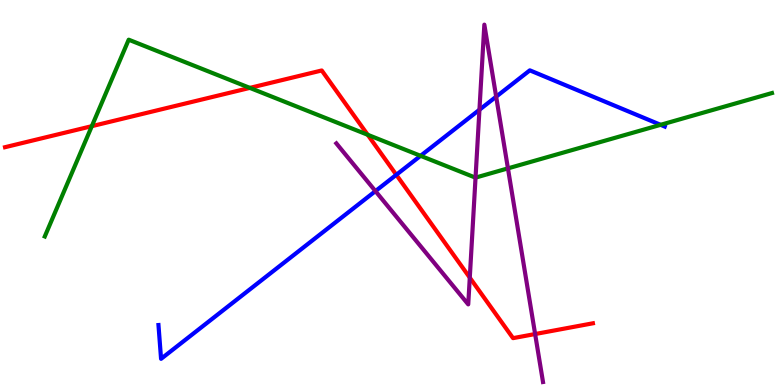[{'lines': ['blue', 'red'], 'intersections': [{'x': 5.11, 'y': 5.46}]}, {'lines': ['green', 'red'], 'intersections': [{'x': 1.18, 'y': 6.72}, {'x': 3.22, 'y': 7.72}, {'x': 4.74, 'y': 6.5}]}, {'lines': ['purple', 'red'], 'intersections': [{'x': 6.06, 'y': 2.79}, {'x': 6.9, 'y': 1.32}]}, {'lines': ['blue', 'green'], 'intersections': [{'x': 5.43, 'y': 5.95}, {'x': 8.52, 'y': 6.76}]}, {'lines': ['blue', 'purple'], 'intersections': [{'x': 4.84, 'y': 5.04}, {'x': 6.19, 'y': 7.15}, {'x': 6.4, 'y': 7.49}]}, {'lines': ['green', 'purple'], 'intersections': [{'x': 6.14, 'y': 5.39}, {'x': 6.55, 'y': 5.63}]}]